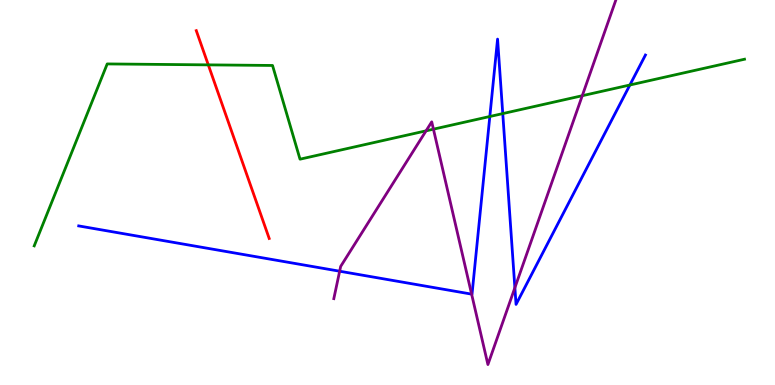[{'lines': ['blue', 'red'], 'intersections': []}, {'lines': ['green', 'red'], 'intersections': [{'x': 2.69, 'y': 8.32}]}, {'lines': ['purple', 'red'], 'intersections': []}, {'lines': ['blue', 'green'], 'intersections': [{'x': 6.32, 'y': 6.97}, {'x': 6.49, 'y': 7.05}, {'x': 8.13, 'y': 7.79}]}, {'lines': ['blue', 'purple'], 'intersections': [{'x': 4.38, 'y': 2.96}, {'x': 6.09, 'y': 2.36}, {'x': 6.64, 'y': 2.53}]}, {'lines': ['green', 'purple'], 'intersections': [{'x': 5.5, 'y': 6.6}, {'x': 5.59, 'y': 6.64}, {'x': 7.51, 'y': 7.51}]}]